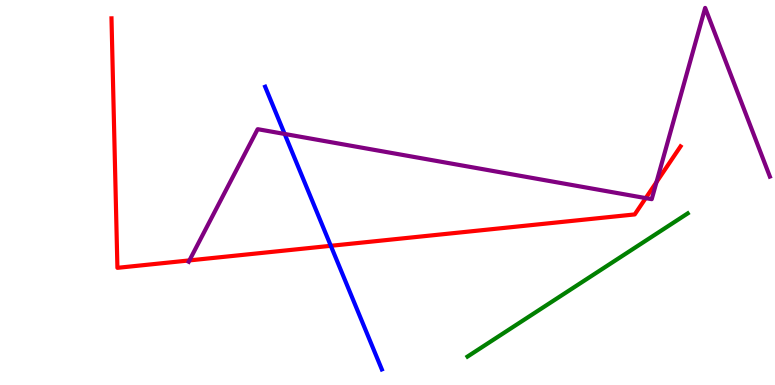[{'lines': ['blue', 'red'], 'intersections': [{'x': 4.27, 'y': 3.62}]}, {'lines': ['green', 'red'], 'intersections': []}, {'lines': ['purple', 'red'], 'intersections': [{'x': 2.44, 'y': 3.24}, {'x': 8.33, 'y': 4.85}, {'x': 8.47, 'y': 5.27}]}, {'lines': ['blue', 'green'], 'intersections': []}, {'lines': ['blue', 'purple'], 'intersections': [{'x': 3.67, 'y': 6.52}]}, {'lines': ['green', 'purple'], 'intersections': []}]